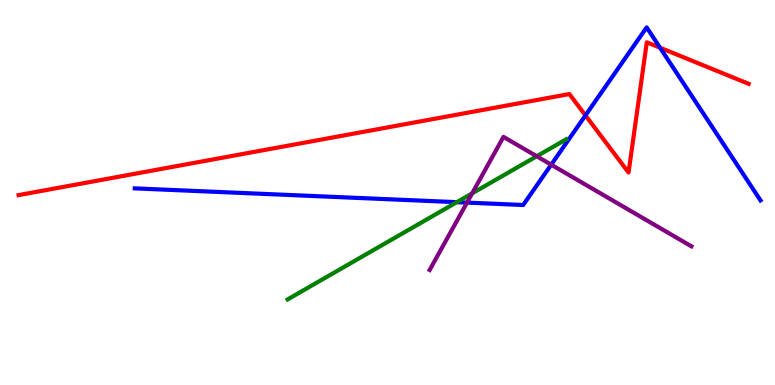[{'lines': ['blue', 'red'], 'intersections': [{'x': 7.55, 'y': 7.0}, {'x': 8.52, 'y': 8.76}]}, {'lines': ['green', 'red'], 'intersections': []}, {'lines': ['purple', 'red'], 'intersections': []}, {'lines': ['blue', 'green'], 'intersections': [{'x': 5.89, 'y': 4.75}]}, {'lines': ['blue', 'purple'], 'intersections': [{'x': 6.03, 'y': 4.74}, {'x': 7.11, 'y': 5.72}]}, {'lines': ['green', 'purple'], 'intersections': [{'x': 6.09, 'y': 4.98}, {'x': 6.93, 'y': 5.94}]}]